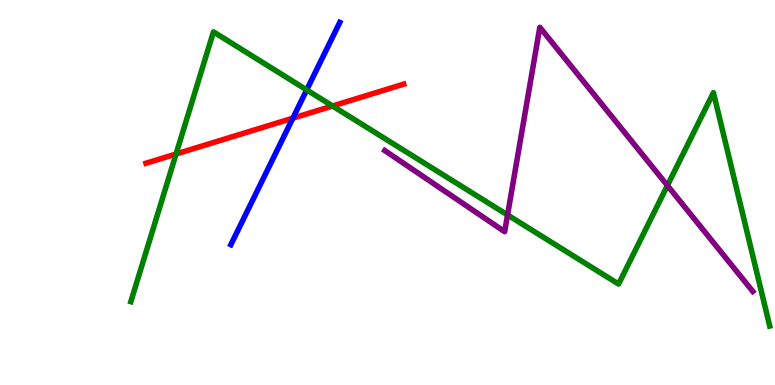[{'lines': ['blue', 'red'], 'intersections': [{'x': 3.78, 'y': 6.93}]}, {'lines': ['green', 'red'], 'intersections': [{'x': 2.27, 'y': 6.0}, {'x': 4.29, 'y': 7.25}]}, {'lines': ['purple', 'red'], 'intersections': []}, {'lines': ['blue', 'green'], 'intersections': [{'x': 3.96, 'y': 7.66}]}, {'lines': ['blue', 'purple'], 'intersections': []}, {'lines': ['green', 'purple'], 'intersections': [{'x': 6.55, 'y': 4.42}, {'x': 8.61, 'y': 5.18}]}]